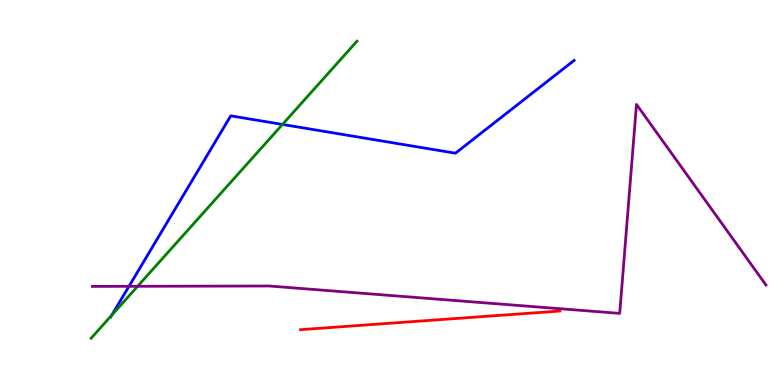[{'lines': ['blue', 'red'], 'intersections': []}, {'lines': ['green', 'red'], 'intersections': []}, {'lines': ['purple', 'red'], 'intersections': []}, {'lines': ['blue', 'green'], 'intersections': [{'x': 1.44, 'y': 1.81}, {'x': 3.64, 'y': 6.77}]}, {'lines': ['blue', 'purple'], 'intersections': [{'x': 1.66, 'y': 2.56}]}, {'lines': ['green', 'purple'], 'intersections': [{'x': 1.78, 'y': 2.56}]}]